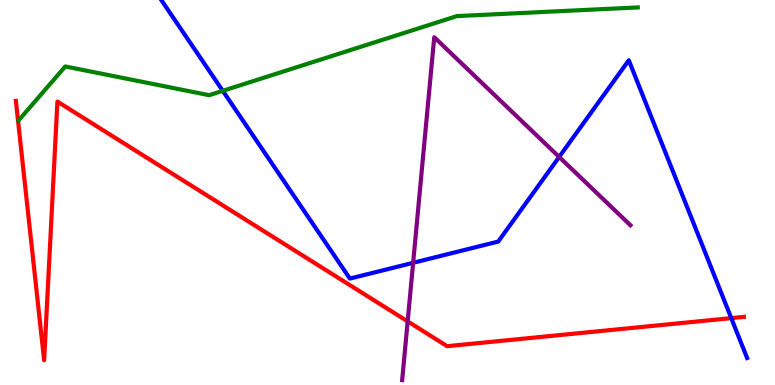[{'lines': ['blue', 'red'], 'intersections': [{'x': 9.44, 'y': 1.74}]}, {'lines': ['green', 'red'], 'intersections': []}, {'lines': ['purple', 'red'], 'intersections': [{'x': 5.26, 'y': 1.65}]}, {'lines': ['blue', 'green'], 'intersections': [{'x': 2.87, 'y': 7.64}]}, {'lines': ['blue', 'purple'], 'intersections': [{'x': 5.33, 'y': 3.17}, {'x': 7.22, 'y': 5.92}]}, {'lines': ['green', 'purple'], 'intersections': []}]